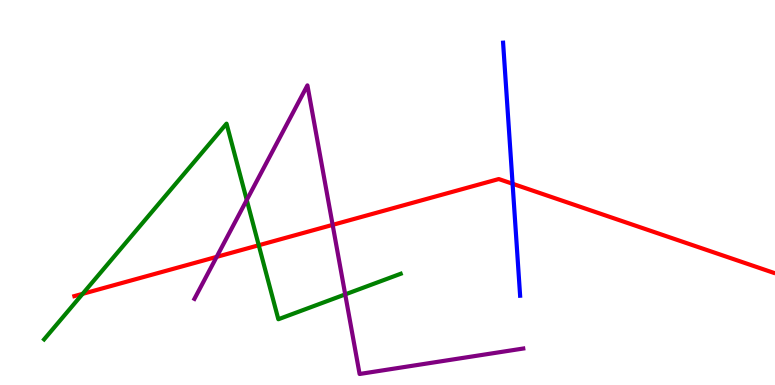[{'lines': ['blue', 'red'], 'intersections': [{'x': 6.61, 'y': 5.23}]}, {'lines': ['green', 'red'], 'intersections': [{'x': 1.07, 'y': 2.37}, {'x': 3.34, 'y': 3.63}]}, {'lines': ['purple', 'red'], 'intersections': [{'x': 2.8, 'y': 3.33}, {'x': 4.29, 'y': 4.16}]}, {'lines': ['blue', 'green'], 'intersections': []}, {'lines': ['blue', 'purple'], 'intersections': []}, {'lines': ['green', 'purple'], 'intersections': [{'x': 3.18, 'y': 4.81}, {'x': 4.45, 'y': 2.35}]}]